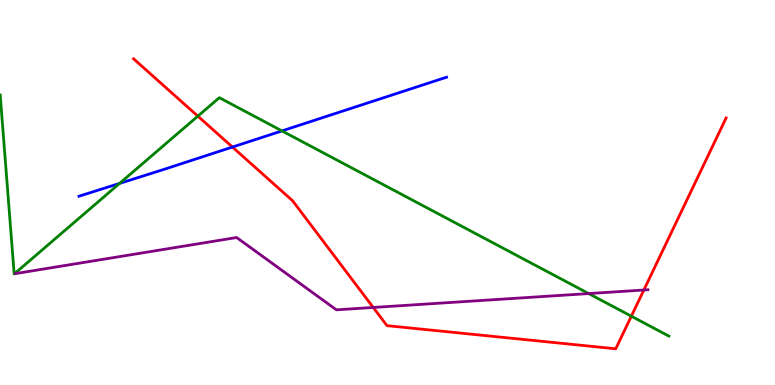[{'lines': ['blue', 'red'], 'intersections': [{'x': 3.0, 'y': 6.18}]}, {'lines': ['green', 'red'], 'intersections': [{'x': 2.55, 'y': 6.98}, {'x': 8.15, 'y': 1.79}]}, {'lines': ['purple', 'red'], 'intersections': [{'x': 4.82, 'y': 2.01}, {'x': 8.31, 'y': 2.47}]}, {'lines': ['blue', 'green'], 'intersections': [{'x': 1.54, 'y': 5.24}, {'x': 3.64, 'y': 6.6}]}, {'lines': ['blue', 'purple'], 'intersections': []}, {'lines': ['green', 'purple'], 'intersections': [{'x': 7.6, 'y': 2.37}]}]